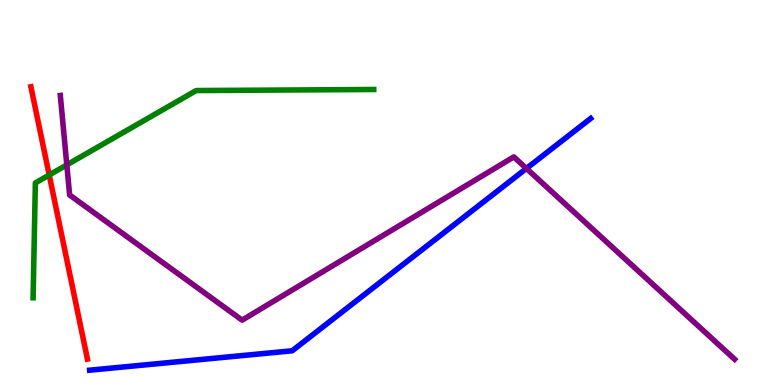[{'lines': ['blue', 'red'], 'intersections': []}, {'lines': ['green', 'red'], 'intersections': [{'x': 0.635, 'y': 5.45}]}, {'lines': ['purple', 'red'], 'intersections': []}, {'lines': ['blue', 'green'], 'intersections': []}, {'lines': ['blue', 'purple'], 'intersections': [{'x': 6.79, 'y': 5.62}]}, {'lines': ['green', 'purple'], 'intersections': [{'x': 0.862, 'y': 5.72}]}]